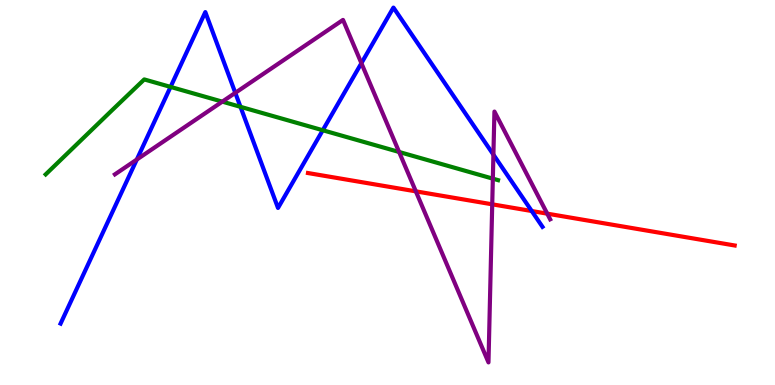[{'lines': ['blue', 'red'], 'intersections': [{'x': 6.86, 'y': 4.52}]}, {'lines': ['green', 'red'], 'intersections': []}, {'lines': ['purple', 'red'], 'intersections': [{'x': 5.37, 'y': 5.03}, {'x': 6.35, 'y': 4.69}, {'x': 7.06, 'y': 4.45}]}, {'lines': ['blue', 'green'], 'intersections': [{'x': 2.2, 'y': 7.74}, {'x': 3.1, 'y': 7.23}, {'x': 4.16, 'y': 6.62}]}, {'lines': ['blue', 'purple'], 'intersections': [{'x': 1.77, 'y': 5.86}, {'x': 3.04, 'y': 7.59}, {'x': 4.66, 'y': 8.36}, {'x': 6.37, 'y': 5.98}]}, {'lines': ['green', 'purple'], 'intersections': [{'x': 2.87, 'y': 7.36}, {'x': 5.15, 'y': 6.05}, {'x': 6.36, 'y': 5.36}]}]